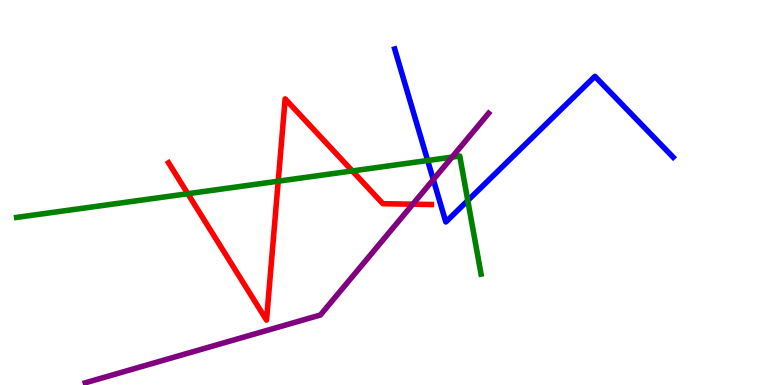[{'lines': ['blue', 'red'], 'intersections': []}, {'lines': ['green', 'red'], 'intersections': [{'x': 2.42, 'y': 4.97}, {'x': 3.59, 'y': 5.29}, {'x': 4.55, 'y': 5.56}]}, {'lines': ['purple', 'red'], 'intersections': [{'x': 5.33, 'y': 4.7}]}, {'lines': ['blue', 'green'], 'intersections': [{'x': 5.52, 'y': 5.83}, {'x': 6.04, 'y': 4.79}]}, {'lines': ['blue', 'purple'], 'intersections': [{'x': 5.59, 'y': 5.34}]}, {'lines': ['green', 'purple'], 'intersections': [{'x': 5.83, 'y': 5.92}]}]